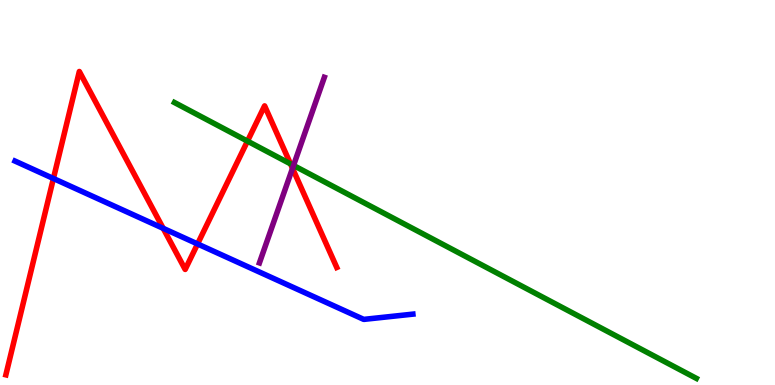[{'lines': ['blue', 'red'], 'intersections': [{'x': 0.689, 'y': 5.36}, {'x': 2.11, 'y': 4.07}, {'x': 2.55, 'y': 3.66}]}, {'lines': ['green', 'red'], 'intersections': [{'x': 3.19, 'y': 6.33}, {'x': 3.75, 'y': 5.74}]}, {'lines': ['purple', 'red'], 'intersections': [{'x': 3.77, 'y': 5.63}]}, {'lines': ['blue', 'green'], 'intersections': []}, {'lines': ['blue', 'purple'], 'intersections': []}, {'lines': ['green', 'purple'], 'intersections': [{'x': 3.79, 'y': 5.7}]}]